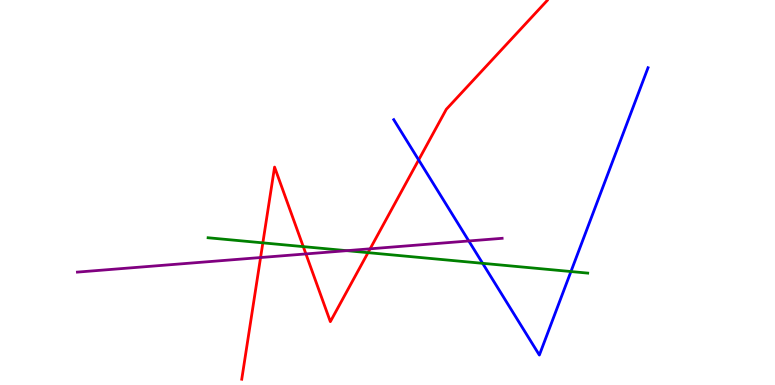[{'lines': ['blue', 'red'], 'intersections': [{'x': 5.4, 'y': 5.85}]}, {'lines': ['green', 'red'], 'intersections': [{'x': 3.39, 'y': 3.69}, {'x': 3.91, 'y': 3.59}, {'x': 4.75, 'y': 3.44}]}, {'lines': ['purple', 'red'], 'intersections': [{'x': 3.36, 'y': 3.31}, {'x': 3.95, 'y': 3.4}, {'x': 4.78, 'y': 3.54}]}, {'lines': ['blue', 'green'], 'intersections': [{'x': 6.23, 'y': 3.16}, {'x': 7.37, 'y': 2.95}]}, {'lines': ['blue', 'purple'], 'intersections': [{'x': 6.05, 'y': 3.74}]}, {'lines': ['green', 'purple'], 'intersections': [{'x': 4.47, 'y': 3.49}]}]